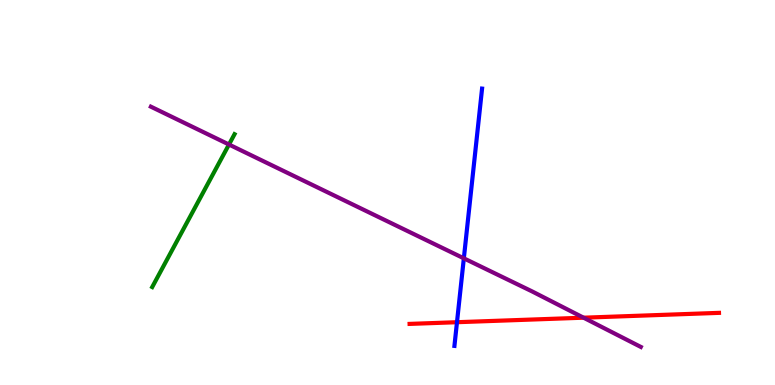[{'lines': ['blue', 'red'], 'intersections': [{'x': 5.9, 'y': 1.63}]}, {'lines': ['green', 'red'], 'intersections': []}, {'lines': ['purple', 'red'], 'intersections': [{'x': 7.53, 'y': 1.75}]}, {'lines': ['blue', 'green'], 'intersections': []}, {'lines': ['blue', 'purple'], 'intersections': [{'x': 5.99, 'y': 3.29}]}, {'lines': ['green', 'purple'], 'intersections': [{'x': 2.95, 'y': 6.25}]}]